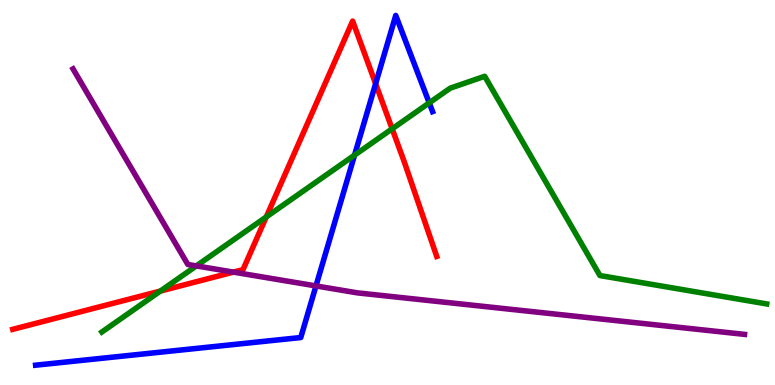[{'lines': ['blue', 'red'], 'intersections': [{'x': 4.85, 'y': 7.83}]}, {'lines': ['green', 'red'], 'intersections': [{'x': 2.07, 'y': 2.44}, {'x': 3.44, 'y': 4.36}, {'x': 5.06, 'y': 6.65}]}, {'lines': ['purple', 'red'], 'intersections': [{'x': 3.01, 'y': 2.93}]}, {'lines': ['blue', 'green'], 'intersections': [{'x': 4.57, 'y': 5.97}, {'x': 5.54, 'y': 7.33}]}, {'lines': ['blue', 'purple'], 'intersections': [{'x': 4.08, 'y': 2.57}]}, {'lines': ['green', 'purple'], 'intersections': [{'x': 2.53, 'y': 3.09}]}]